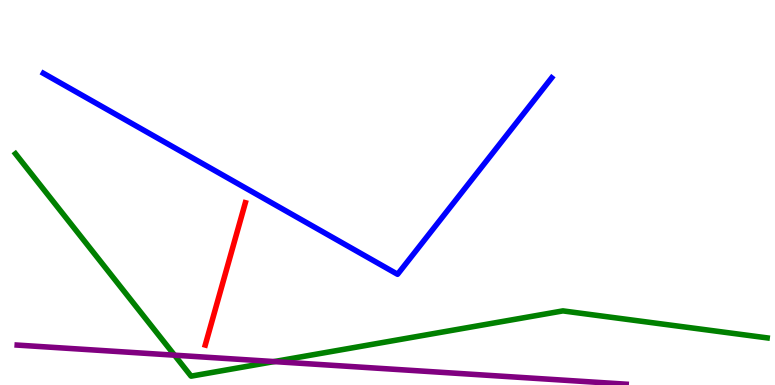[{'lines': ['blue', 'red'], 'intersections': []}, {'lines': ['green', 'red'], 'intersections': []}, {'lines': ['purple', 'red'], 'intersections': []}, {'lines': ['blue', 'green'], 'intersections': []}, {'lines': ['blue', 'purple'], 'intersections': []}, {'lines': ['green', 'purple'], 'intersections': [{'x': 2.25, 'y': 0.775}, {'x': 3.54, 'y': 0.608}]}]